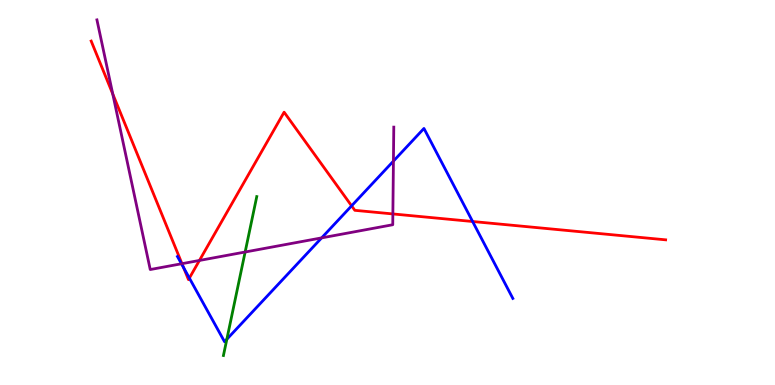[{'lines': ['blue', 'red'], 'intersections': [{'x': 2.37, 'y': 3.05}, {'x': 2.44, 'y': 2.78}, {'x': 4.54, 'y': 4.65}, {'x': 6.1, 'y': 4.25}]}, {'lines': ['green', 'red'], 'intersections': []}, {'lines': ['purple', 'red'], 'intersections': [{'x': 1.45, 'y': 7.56}, {'x': 2.35, 'y': 3.15}, {'x': 2.57, 'y': 3.24}, {'x': 5.07, 'y': 4.44}]}, {'lines': ['blue', 'green'], 'intersections': [{'x': 2.93, 'y': 1.19}]}, {'lines': ['blue', 'purple'], 'intersections': [{'x': 2.34, 'y': 3.15}, {'x': 4.15, 'y': 3.82}, {'x': 5.08, 'y': 5.82}]}, {'lines': ['green', 'purple'], 'intersections': [{'x': 3.16, 'y': 3.45}]}]